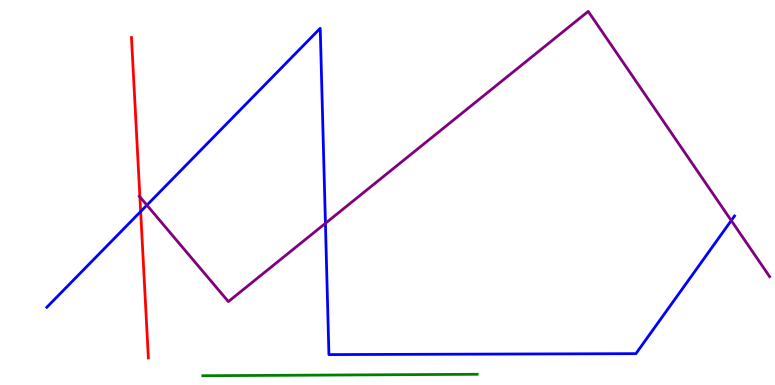[{'lines': ['blue', 'red'], 'intersections': [{'x': 1.81, 'y': 4.51}]}, {'lines': ['green', 'red'], 'intersections': []}, {'lines': ['purple', 'red'], 'intersections': [{'x': 1.8, 'y': 4.89}]}, {'lines': ['blue', 'green'], 'intersections': []}, {'lines': ['blue', 'purple'], 'intersections': [{'x': 1.9, 'y': 4.67}, {'x': 4.2, 'y': 4.2}, {'x': 9.44, 'y': 4.27}]}, {'lines': ['green', 'purple'], 'intersections': []}]